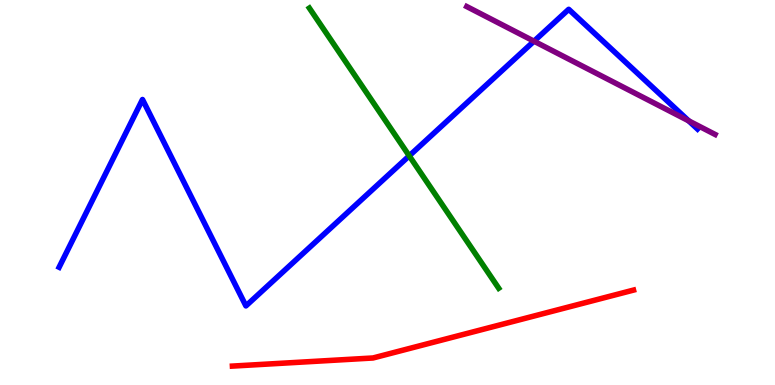[{'lines': ['blue', 'red'], 'intersections': []}, {'lines': ['green', 'red'], 'intersections': []}, {'lines': ['purple', 'red'], 'intersections': []}, {'lines': ['blue', 'green'], 'intersections': [{'x': 5.28, 'y': 5.95}]}, {'lines': ['blue', 'purple'], 'intersections': [{'x': 6.89, 'y': 8.93}, {'x': 8.89, 'y': 6.86}]}, {'lines': ['green', 'purple'], 'intersections': []}]